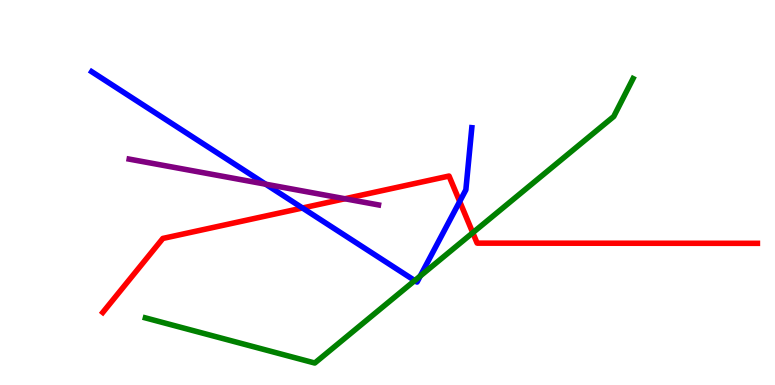[{'lines': ['blue', 'red'], 'intersections': [{'x': 3.9, 'y': 4.6}, {'x': 5.93, 'y': 4.77}]}, {'lines': ['green', 'red'], 'intersections': [{'x': 6.1, 'y': 3.96}]}, {'lines': ['purple', 'red'], 'intersections': [{'x': 4.45, 'y': 4.84}]}, {'lines': ['blue', 'green'], 'intersections': [{'x': 5.35, 'y': 2.71}, {'x': 5.42, 'y': 2.83}]}, {'lines': ['blue', 'purple'], 'intersections': [{'x': 3.43, 'y': 5.22}]}, {'lines': ['green', 'purple'], 'intersections': []}]